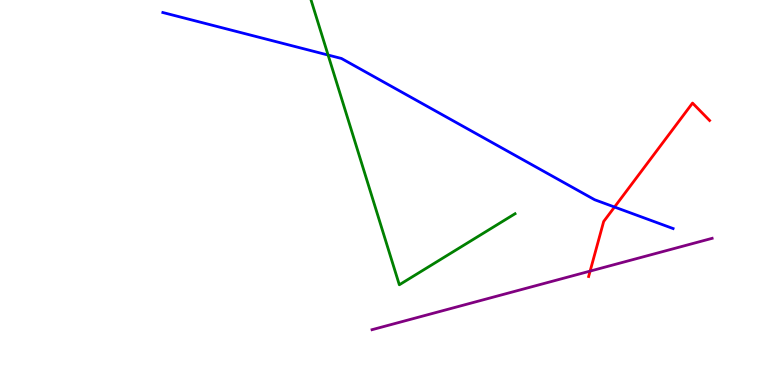[{'lines': ['blue', 'red'], 'intersections': [{'x': 7.93, 'y': 4.62}]}, {'lines': ['green', 'red'], 'intersections': []}, {'lines': ['purple', 'red'], 'intersections': [{'x': 7.61, 'y': 2.96}]}, {'lines': ['blue', 'green'], 'intersections': [{'x': 4.23, 'y': 8.57}]}, {'lines': ['blue', 'purple'], 'intersections': []}, {'lines': ['green', 'purple'], 'intersections': []}]